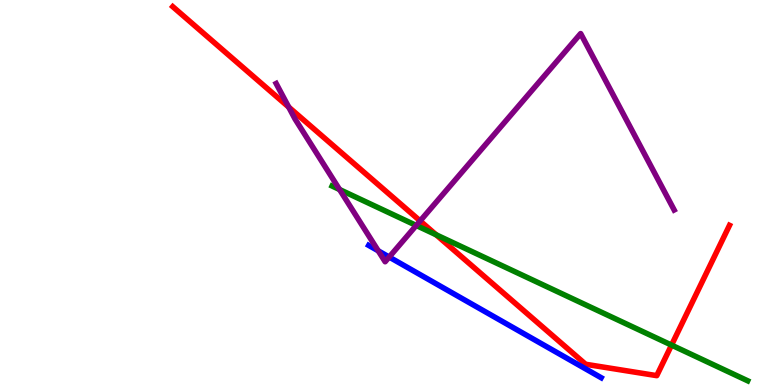[{'lines': ['blue', 'red'], 'intersections': []}, {'lines': ['green', 'red'], 'intersections': [{'x': 5.63, 'y': 3.9}, {'x': 8.66, 'y': 1.04}]}, {'lines': ['purple', 'red'], 'intersections': [{'x': 3.73, 'y': 7.22}, {'x': 5.42, 'y': 4.26}]}, {'lines': ['blue', 'green'], 'intersections': []}, {'lines': ['blue', 'purple'], 'intersections': [{'x': 4.88, 'y': 3.49}, {'x': 5.02, 'y': 3.32}]}, {'lines': ['green', 'purple'], 'intersections': [{'x': 4.38, 'y': 5.08}, {'x': 5.37, 'y': 4.14}]}]